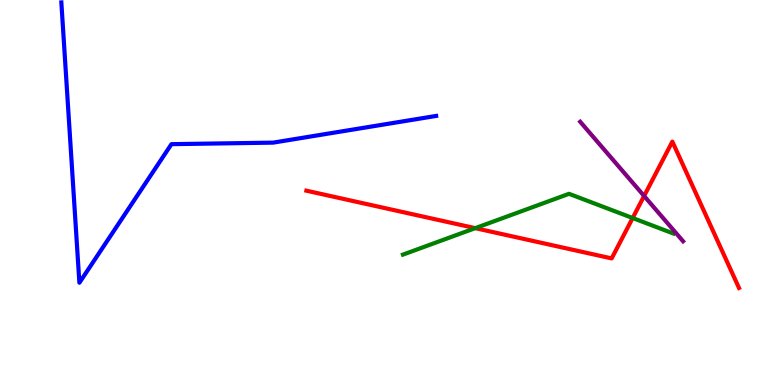[{'lines': ['blue', 'red'], 'intersections': []}, {'lines': ['green', 'red'], 'intersections': [{'x': 6.13, 'y': 4.07}, {'x': 8.16, 'y': 4.34}]}, {'lines': ['purple', 'red'], 'intersections': [{'x': 8.31, 'y': 4.91}]}, {'lines': ['blue', 'green'], 'intersections': []}, {'lines': ['blue', 'purple'], 'intersections': []}, {'lines': ['green', 'purple'], 'intersections': []}]